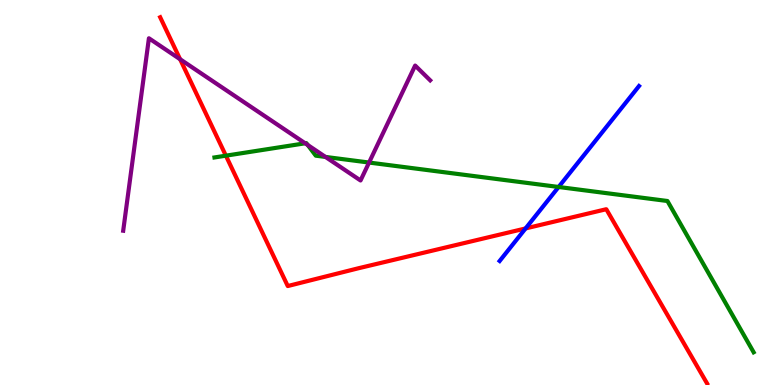[{'lines': ['blue', 'red'], 'intersections': [{'x': 6.78, 'y': 4.07}]}, {'lines': ['green', 'red'], 'intersections': [{'x': 2.91, 'y': 5.96}]}, {'lines': ['purple', 'red'], 'intersections': [{'x': 2.32, 'y': 8.46}]}, {'lines': ['blue', 'green'], 'intersections': [{'x': 7.21, 'y': 5.14}]}, {'lines': ['blue', 'purple'], 'intersections': []}, {'lines': ['green', 'purple'], 'intersections': [{'x': 3.94, 'y': 6.28}, {'x': 3.97, 'y': 6.23}, {'x': 4.2, 'y': 5.92}, {'x': 4.76, 'y': 5.78}]}]